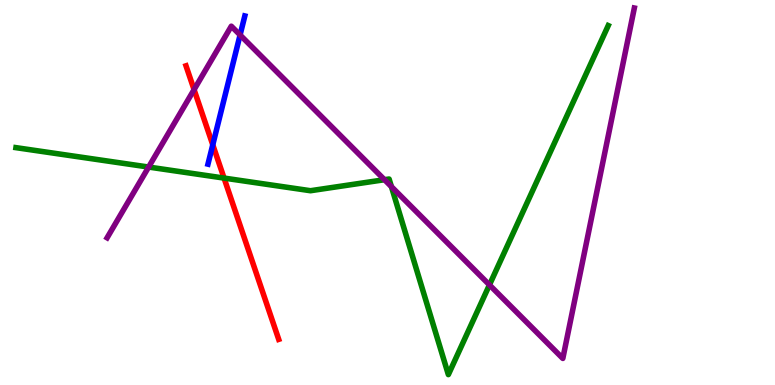[{'lines': ['blue', 'red'], 'intersections': [{'x': 2.75, 'y': 6.24}]}, {'lines': ['green', 'red'], 'intersections': [{'x': 2.89, 'y': 5.37}]}, {'lines': ['purple', 'red'], 'intersections': [{'x': 2.5, 'y': 7.67}]}, {'lines': ['blue', 'green'], 'intersections': []}, {'lines': ['blue', 'purple'], 'intersections': [{'x': 3.1, 'y': 9.09}]}, {'lines': ['green', 'purple'], 'intersections': [{'x': 1.92, 'y': 5.66}, {'x': 4.96, 'y': 5.33}, {'x': 5.05, 'y': 5.15}, {'x': 6.32, 'y': 2.6}]}]